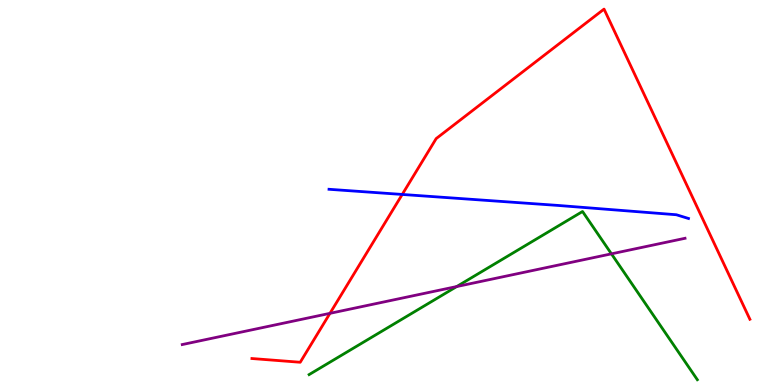[{'lines': ['blue', 'red'], 'intersections': [{'x': 5.19, 'y': 4.95}]}, {'lines': ['green', 'red'], 'intersections': []}, {'lines': ['purple', 'red'], 'intersections': [{'x': 4.26, 'y': 1.86}]}, {'lines': ['blue', 'green'], 'intersections': []}, {'lines': ['blue', 'purple'], 'intersections': []}, {'lines': ['green', 'purple'], 'intersections': [{'x': 5.89, 'y': 2.56}, {'x': 7.89, 'y': 3.41}]}]